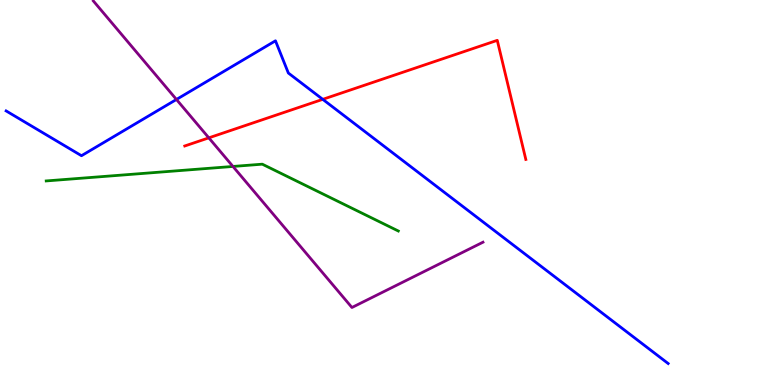[{'lines': ['blue', 'red'], 'intersections': [{'x': 4.16, 'y': 7.42}]}, {'lines': ['green', 'red'], 'intersections': []}, {'lines': ['purple', 'red'], 'intersections': [{'x': 2.69, 'y': 6.42}]}, {'lines': ['blue', 'green'], 'intersections': []}, {'lines': ['blue', 'purple'], 'intersections': [{'x': 2.28, 'y': 7.42}]}, {'lines': ['green', 'purple'], 'intersections': [{'x': 3.01, 'y': 5.68}]}]